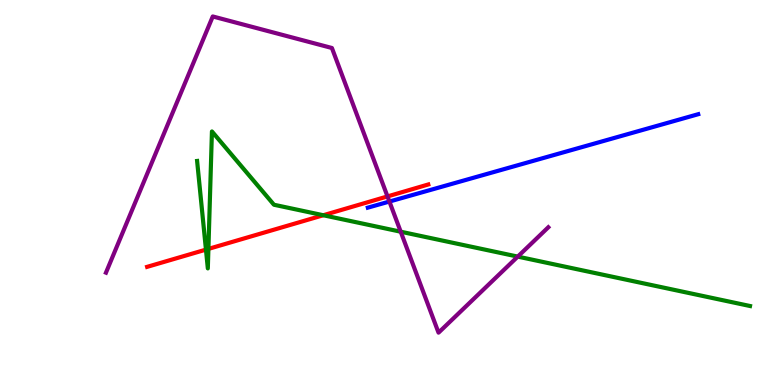[{'lines': ['blue', 'red'], 'intersections': []}, {'lines': ['green', 'red'], 'intersections': [{'x': 2.66, 'y': 3.52}, {'x': 2.69, 'y': 3.54}, {'x': 4.17, 'y': 4.41}]}, {'lines': ['purple', 'red'], 'intersections': [{'x': 5.0, 'y': 4.9}]}, {'lines': ['blue', 'green'], 'intersections': []}, {'lines': ['blue', 'purple'], 'intersections': [{'x': 5.02, 'y': 4.77}]}, {'lines': ['green', 'purple'], 'intersections': [{'x': 5.17, 'y': 3.98}, {'x': 6.68, 'y': 3.33}]}]